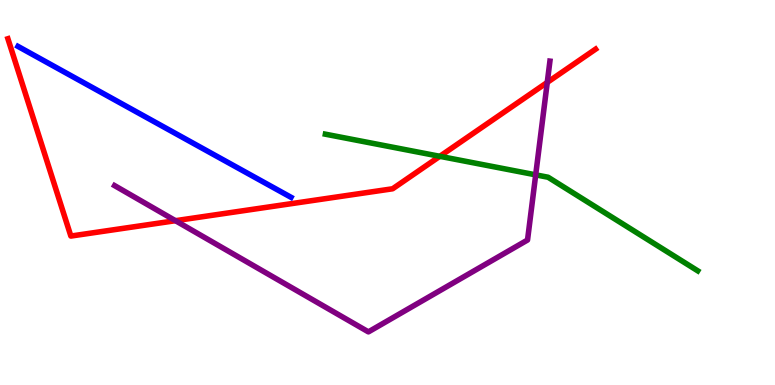[{'lines': ['blue', 'red'], 'intersections': []}, {'lines': ['green', 'red'], 'intersections': [{'x': 5.68, 'y': 5.94}]}, {'lines': ['purple', 'red'], 'intersections': [{'x': 2.26, 'y': 4.27}, {'x': 7.06, 'y': 7.86}]}, {'lines': ['blue', 'green'], 'intersections': []}, {'lines': ['blue', 'purple'], 'intersections': []}, {'lines': ['green', 'purple'], 'intersections': [{'x': 6.91, 'y': 5.46}]}]